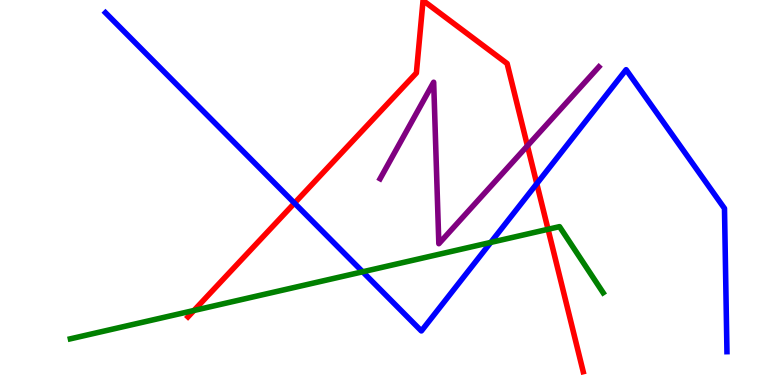[{'lines': ['blue', 'red'], 'intersections': [{'x': 3.8, 'y': 4.72}, {'x': 6.93, 'y': 5.23}]}, {'lines': ['green', 'red'], 'intersections': [{'x': 2.5, 'y': 1.94}, {'x': 7.07, 'y': 4.04}]}, {'lines': ['purple', 'red'], 'intersections': [{'x': 6.81, 'y': 6.21}]}, {'lines': ['blue', 'green'], 'intersections': [{'x': 4.68, 'y': 2.94}, {'x': 6.33, 'y': 3.7}]}, {'lines': ['blue', 'purple'], 'intersections': []}, {'lines': ['green', 'purple'], 'intersections': []}]